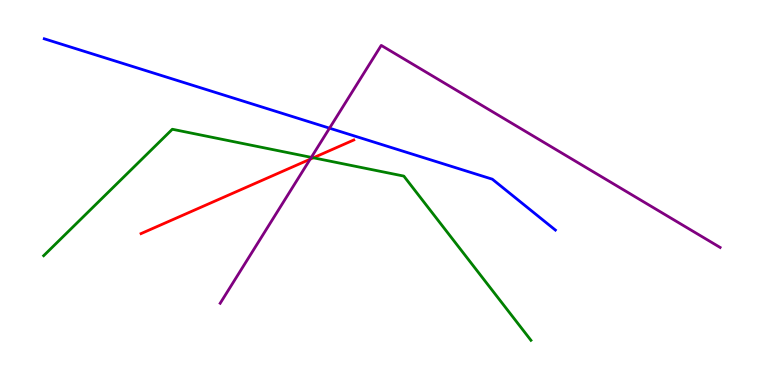[{'lines': ['blue', 'red'], 'intersections': []}, {'lines': ['green', 'red'], 'intersections': [{'x': 4.04, 'y': 5.9}]}, {'lines': ['purple', 'red'], 'intersections': [{'x': 4.0, 'y': 5.87}]}, {'lines': ['blue', 'green'], 'intersections': []}, {'lines': ['blue', 'purple'], 'intersections': [{'x': 4.25, 'y': 6.67}]}, {'lines': ['green', 'purple'], 'intersections': [{'x': 4.02, 'y': 5.91}]}]